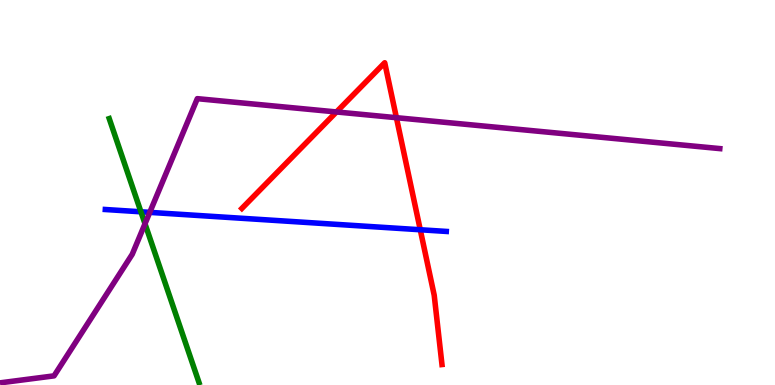[{'lines': ['blue', 'red'], 'intersections': [{'x': 5.42, 'y': 4.03}]}, {'lines': ['green', 'red'], 'intersections': []}, {'lines': ['purple', 'red'], 'intersections': [{'x': 4.34, 'y': 7.09}, {'x': 5.12, 'y': 6.94}]}, {'lines': ['blue', 'green'], 'intersections': [{'x': 1.82, 'y': 4.5}]}, {'lines': ['blue', 'purple'], 'intersections': [{'x': 1.93, 'y': 4.48}]}, {'lines': ['green', 'purple'], 'intersections': [{'x': 1.87, 'y': 4.19}]}]